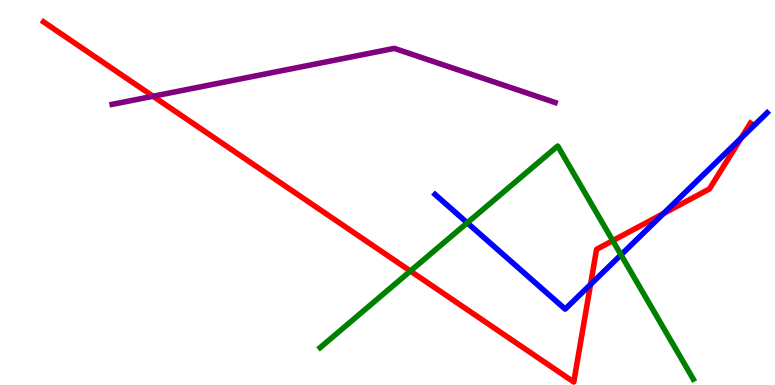[{'lines': ['blue', 'red'], 'intersections': [{'x': 7.62, 'y': 2.61}, {'x': 8.56, 'y': 4.45}, {'x': 9.56, 'y': 6.41}]}, {'lines': ['green', 'red'], 'intersections': [{'x': 5.3, 'y': 2.96}, {'x': 7.91, 'y': 3.75}]}, {'lines': ['purple', 'red'], 'intersections': [{'x': 1.97, 'y': 7.5}]}, {'lines': ['blue', 'green'], 'intersections': [{'x': 6.03, 'y': 4.21}, {'x': 8.01, 'y': 3.38}]}, {'lines': ['blue', 'purple'], 'intersections': []}, {'lines': ['green', 'purple'], 'intersections': []}]